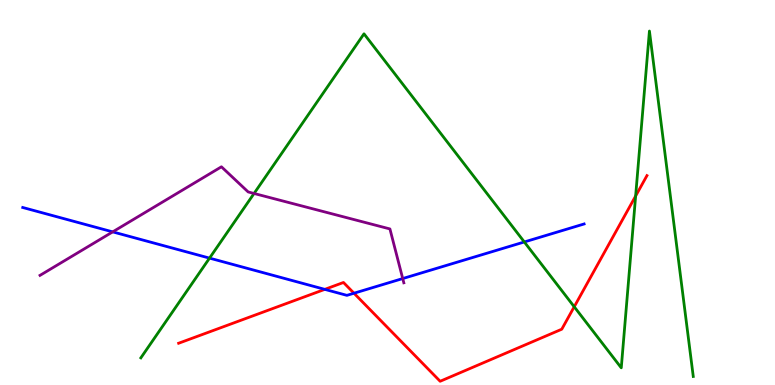[{'lines': ['blue', 'red'], 'intersections': [{'x': 4.19, 'y': 2.48}, {'x': 4.57, 'y': 2.38}]}, {'lines': ['green', 'red'], 'intersections': [{'x': 7.41, 'y': 2.03}, {'x': 8.2, 'y': 4.91}]}, {'lines': ['purple', 'red'], 'intersections': []}, {'lines': ['blue', 'green'], 'intersections': [{'x': 2.7, 'y': 3.3}, {'x': 6.77, 'y': 3.72}]}, {'lines': ['blue', 'purple'], 'intersections': [{'x': 1.45, 'y': 3.98}, {'x': 5.2, 'y': 2.76}]}, {'lines': ['green', 'purple'], 'intersections': [{'x': 3.28, 'y': 4.97}]}]